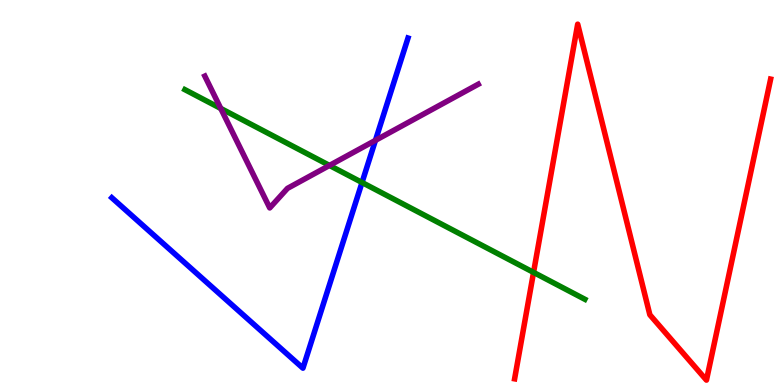[{'lines': ['blue', 'red'], 'intersections': []}, {'lines': ['green', 'red'], 'intersections': [{'x': 6.88, 'y': 2.93}]}, {'lines': ['purple', 'red'], 'intersections': []}, {'lines': ['blue', 'green'], 'intersections': [{'x': 4.67, 'y': 5.26}]}, {'lines': ['blue', 'purple'], 'intersections': [{'x': 4.84, 'y': 6.35}]}, {'lines': ['green', 'purple'], 'intersections': [{'x': 2.85, 'y': 7.18}, {'x': 4.25, 'y': 5.7}]}]